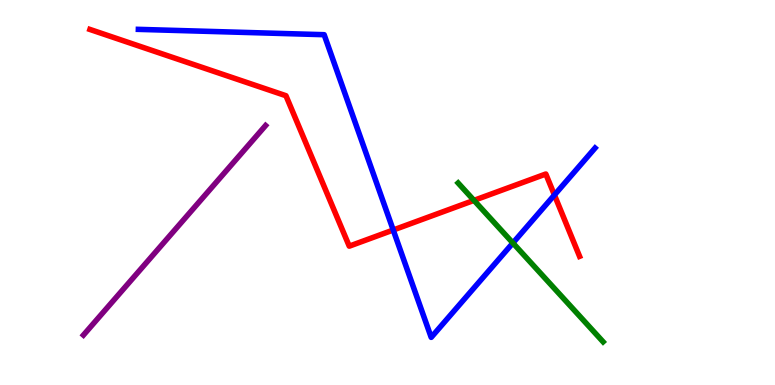[{'lines': ['blue', 'red'], 'intersections': [{'x': 5.07, 'y': 4.03}, {'x': 7.15, 'y': 4.94}]}, {'lines': ['green', 'red'], 'intersections': [{'x': 6.12, 'y': 4.8}]}, {'lines': ['purple', 'red'], 'intersections': []}, {'lines': ['blue', 'green'], 'intersections': [{'x': 6.62, 'y': 3.69}]}, {'lines': ['blue', 'purple'], 'intersections': []}, {'lines': ['green', 'purple'], 'intersections': []}]